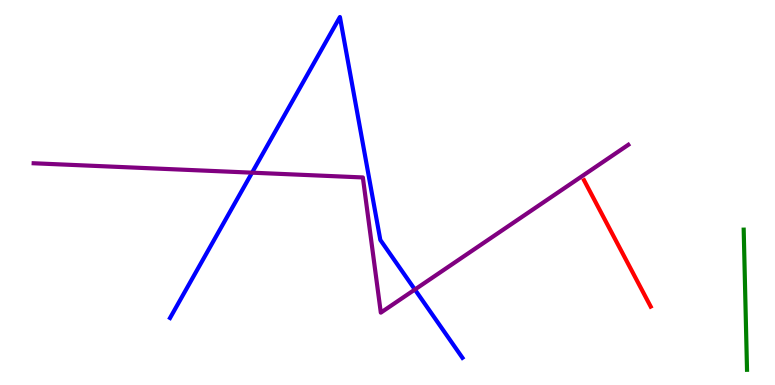[{'lines': ['blue', 'red'], 'intersections': []}, {'lines': ['green', 'red'], 'intersections': []}, {'lines': ['purple', 'red'], 'intersections': []}, {'lines': ['blue', 'green'], 'intersections': []}, {'lines': ['blue', 'purple'], 'intersections': [{'x': 3.25, 'y': 5.51}, {'x': 5.35, 'y': 2.48}]}, {'lines': ['green', 'purple'], 'intersections': []}]